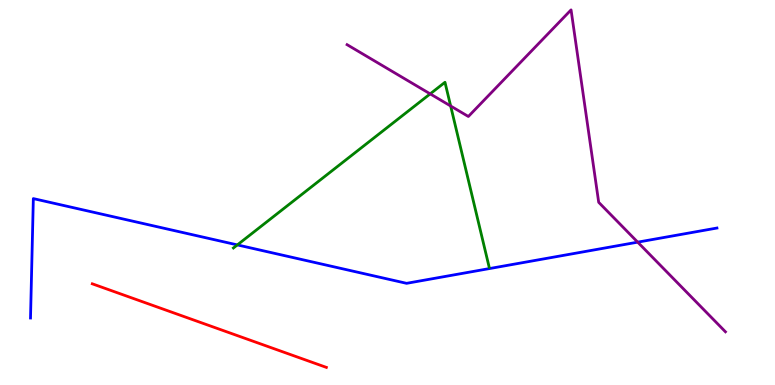[{'lines': ['blue', 'red'], 'intersections': []}, {'lines': ['green', 'red'], 'intersections': []}, {'lines': ['purple', 'red'], 'intersections': []}, {'lines': ['blue', 'green'], 'intersections': [{'x': 3.06, 'y': 3.64}]}, {'lines': ['blue', 'purple'], 'intersections': [{'x': 8.23, 'y': 3.71}]}, {'lines': ['green', 'purple'], 'intersections': [{'x': 5.55, 'y': 7.56}, {'x': 5.81, 'y': 7.25}]}]